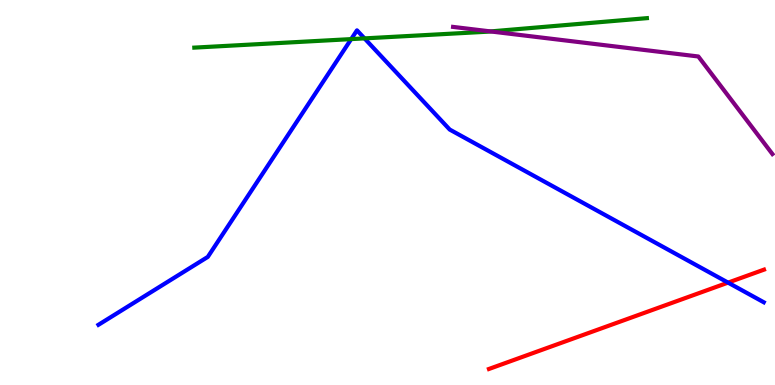[{'lines': ['blue', 'red'], 'intersections': [{'x': 9.39, 'y': 2.66}]}, {'lines': ['green', 'red'], 'intersections': []}, {'lines': ['purple', 'red'], 'intersections': []}, {'lines': ['blue', 'green'], 'intersections': [{'x': 4.53, 'y': 8.98}, {'x': 4.7, 'y': 9.0}]}, {'lines': ['blue', 'purple'], 'intersections': []}, {'lines': ['green', 'purple'], 'intersections': [{'x': 6.33, 'y': 9.18}]}]